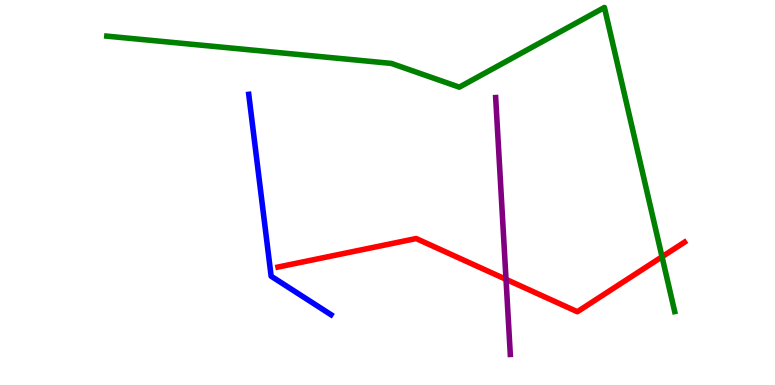[{'lines': ['blue', 'red'], 'intersections': []}, {'lines': ['green', 'red'], 'intersections': [{'x': 8.54, 'y': 3.33}]}, {'lines': ['purple', 'red'], 'intersections': [{'x': 6.53, 'y': 2.74}]}, {'lines': ['blue', 'green'], 'intersections': []}, {'lines': ['blue', 'purple'], 'intersections': []}, {'lines': ['green', 'purple'], 'intersections': []}]